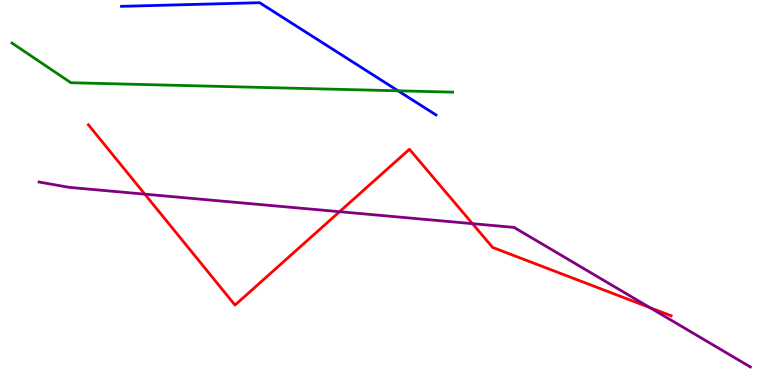[{'lines': ['blue', 'red'], 'intersections': []}, {'lines': ['green', 'red'], 'intersections': []}, {'lines': ['purple', 'red'], 'intersections': [{'x': 1.87, 'y': 4.96}, {'x': 4.38, 'y': 4.5}, {'x': 6.1, 'y': 4.19}, {'x': 8.38, 'y': 2.01}]}, {'lines': ['blue', 'green'], 'intersections': [{'x': 5.14, 'y': 7.64}]}, {'lines': ['blue', 'purple'], 'intersections': []}, {'lines': ['green', 'purple'], 'intersections': []}]